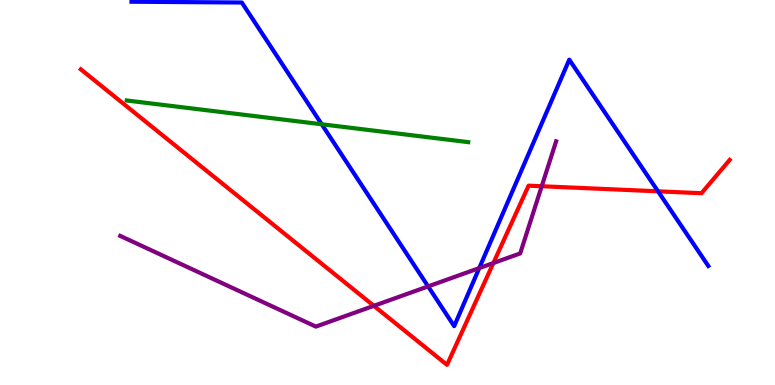[{'lines': ['blue', 'red'], 'intersections': [{'x': 8.49, 'y': 5.03}]}, {'lines': ['green', 'red'], 'intersections': []}, {'lines': ['purple', 'red'], 'intersections': [{'x': 4.82, 'y': 2.06}, {'x': 6.37, 'y': 3.17}, {'x': 6.99, 'y': 5.16}]}, {'lines': ['blue', 'green'], 'intersections': [{'x': 4.15, 'y': 6.77}]}, {'lines': ['blue', 'purple'], 'intersections': [{'x': 5.52, 'y': 2.56}, {'x': 6.18, 'y': 3.04}]}, {'lines': ['green', 'purple'], 'intersections': []}]